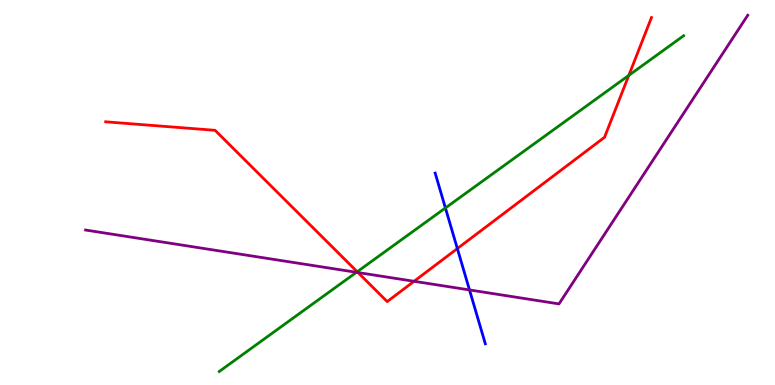[{'lines': ['blue', 'red'], 'intersections': [{'x': 5.9, 'y': 3.54}]}, {'lines': ['green', 'red'], 'intersections': [{'x': 4.61, 'y': 2.94}, {'x': 8.11, 'y': 8.04}]}, {'lines': ['purple', 'red'], 'intersections': [{'x': 4.62, 'y': 2.92}, {'x': 5.34, 'y': 2.69}]}, {'lines': ['blue', 'green'], 'intersections': [{'x': 5.75, 'y': 4.6}]}, {'lines': ['blue', 'purple'], 'intersections': [{'x': 6.06, 'y': 2.47}]}, {'lines': ['green', 'purple'], 'intersections': [{'x': 4.6, 'y': 2.93}]}]